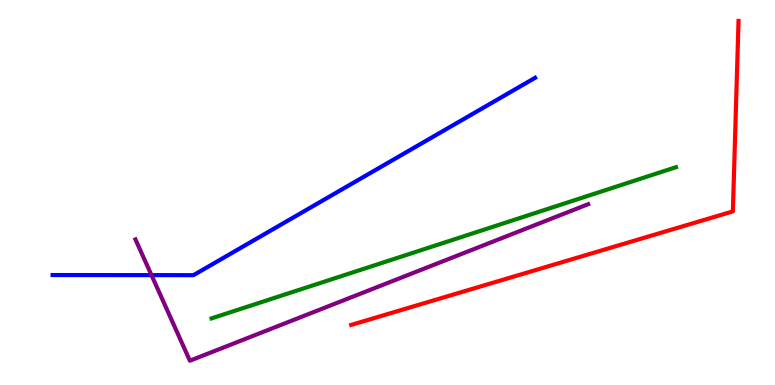[{'lines': ['blue', 'red'], 'intersections': []}, {'lines': ['green', 'red'], 'intersections': []}, {'lines': ['purple', 'red'], 'intersections': []}, {'lines': ['blue', 'green'], 'intersections': []}, {'lines': ['blue', 'purple'], 'intersections': [{'x': 1.95, 'y': 2.85}]}, {'lines': ['green', 'purple'], 'intersections': []}]